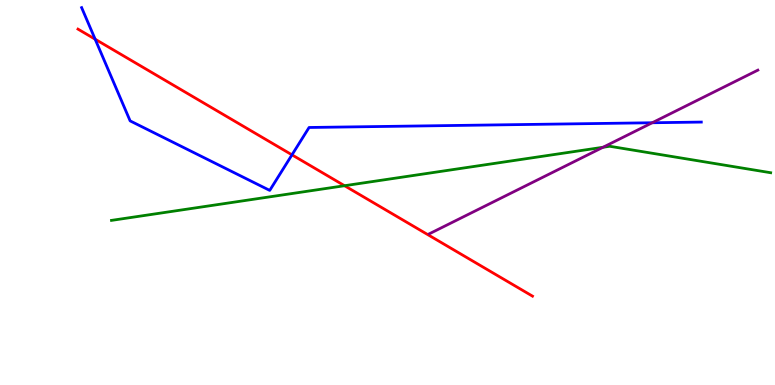[{'lines': ['blue', 'red'], 'intersections': [{'x': 1.23, 'y': 8.98}, {'x': 3.77, 'y': 5.98}]}, {'lines': ['green', 'red'], 'intersections': [{'x': 4.45, 'y': 5.18}]}, {'lines': ['purple', 'red'], 'intersections': []}, {'lines': ['blue', 'green'], 'intersections': []}, {'lines': ['blue', 'purple'], 'intersections': [{'x': 8.42, 'y': 6.81}]}, {'lines': ['green', 'purple'], 'intersections': [{'x': 7.78, 'y': 6.17}]}]